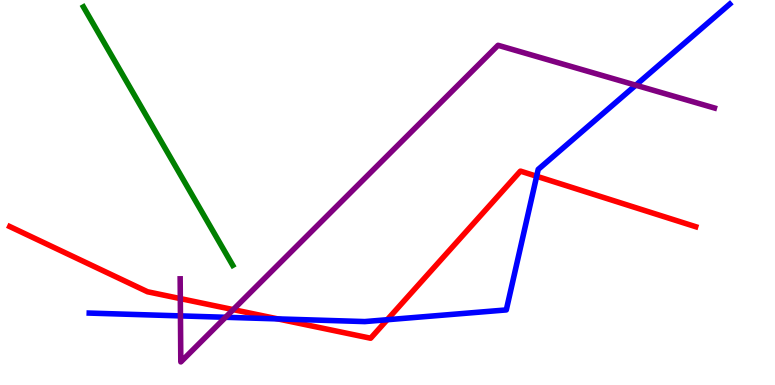[{'lines': ['blue', 'red'], 'intersections': [{'x': 3.58, 'y': 1.72}, {'x': 5.0, 'y': 1.7}, {'x': 6.92, 'y': 5.42}]}, {'lines': ['green', 'red'], 'intersections': []}, {'lines': ['purple', 'red'], 'intersections': [{'x': 2.33, 'y': 2.24}, {'x': 3.01, 'y': 1.96}]}, {'lines': ['blue', 'green'], 'intersections': []}, {'lines': ['blue', 'purple'], 'intersections': [{'x': 2.33, 'y': 1.79}, {'x': 2.91, 'y': 1.76}, {'x': 8.2, 'y': 7.79}]}, {'lines': ['green', 'purple'], 'intersections': []}]